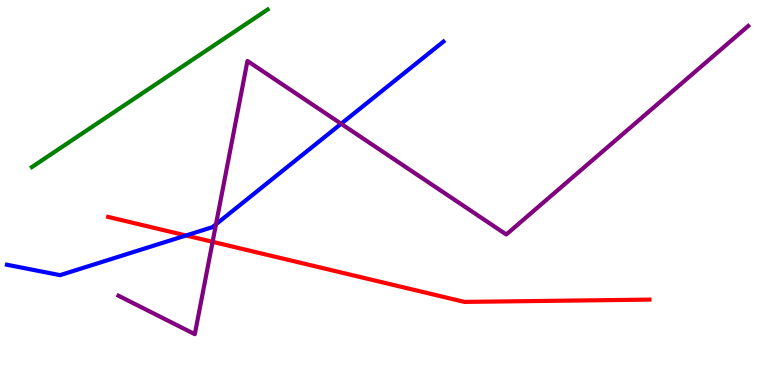[{'lines': ['blue', 'red'], 'intersections': [{'x': 2.4, 'y': 3.88}]}, {'lines': ['green', 'red'], 'intersections': []}, {'lines': ['purple', 'red'], 'intersections': [{'x': 2.74, 'y': 3.72}]}, {'lines': ['blue', 'green'], 'intersections': []}, {'lines': ['blue', 'purple'], 'intersections': [{'x': 2.79, 'y': 4.17}, {'x': 4.4, 'y': 6.79}]}, {'lines': ['green', 'purple'], 'intersections': []}]